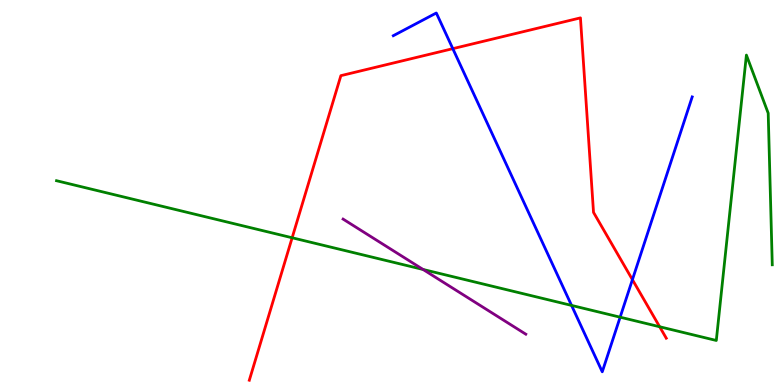[{'lines': ['blue', 'red'], 'intersections': [{'x': 5.84, 'y': 8.74}, {'x': 8.16, 'y': 2.74}]}, {'lines': ['green', 'red'], 'intersections': [{'x': 3.77, 'y': 3.82}, {'x': 8.51, 'y': 1.51}]}, {'lines': ['purple', 'red'], 'intersections': []}, {'lines': ['blue', 'green'], 'intersections': [{'x': 7.37, 'y': 2.07}, {'x': 8.0, 'y': 1.76}]}, {'lines': ['blue', 'purple'], 'intersections': []}, {'lines': ['green', 'purple'], 'intersections': [{'x': 5.46, 'y': 3.0}]}]